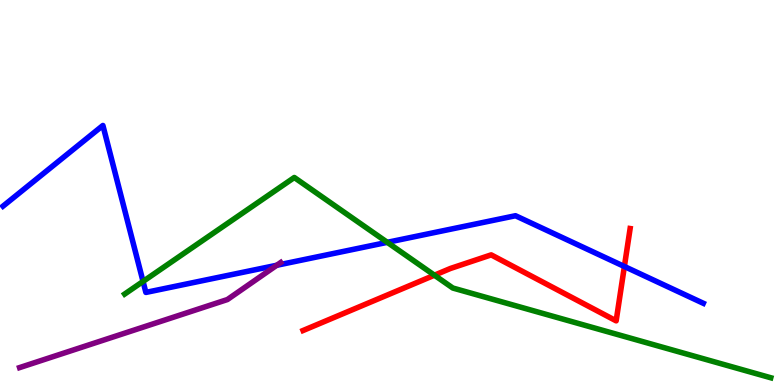[{'lines': ['blue', 'red'], 'intersections': [{'x': 8.06, 'y': 3.08}]}, {'lines': ['green', 'red'], 'intersections': [{'x': 5.61, 'y': 2.85}]}, {'lines': ['purple', 'red'], 'intersections': []}, {'lines': ['blue', 'green'], 'intersections': [{'x': 1.85, 'y': 2.69}, {'x': 5.0, 'y': 3.71}]}, {'lines': ['blue', 'purple'], 'intersections': [{'x': 3.57, 'y': 3.11}]}, {'lines': ['green', 'purple'], 'intersections': []}]